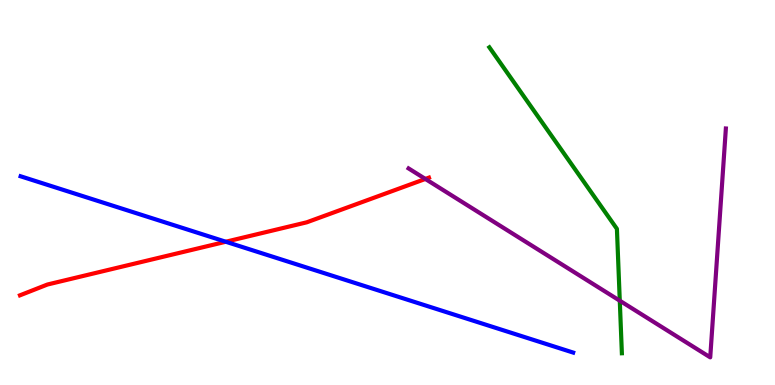[{'lines': ['blue', 'red'], 'intersections': [{'x': 2.91, 'y': 3.72}]}, {'lines': ['green', 'red'], 'intersections': []}, {'lines': ['purple', 'red'], 'intersections': [{'x': 5.49, 'y': 5.35}]}, {'lines': ['blue', 'green'], 'intersections': []}, {'lines': ['blue', 'purple'], 'intersections': []}, {'lines': ['green', 'purple'], 'intersections': [{'x': 8.0, 'y': 2.19}]}]